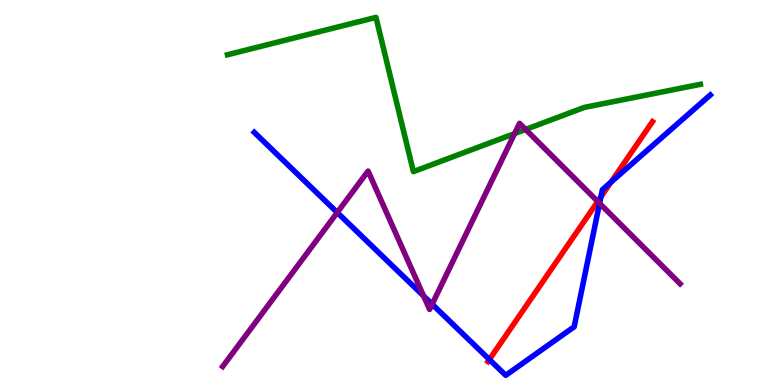[{'lines': ['blue', 'red'], 'intersections': [{'x': 6.31, 'y': 0.662}, {'x': 7.75, 'y': 4.89}, {'x': 7.88, 'y': 5.27}]}, {'lines': ['green', 'red'], 'intersections': []}, {'lines': ['purple', 'red'], 'intersections': [{'x': 7.71, 'y': 4.77}]}, {'lines': ['blue', 'green'], 'intersections': []}, {'lines': ['blue', 'purple'], 'intersections': [{'x': 4.35, 'y': 4.48}, {'x': 5.47, 'y': 2.31}, {'x': 5.58, 'y': 2.1}, {'x': 7.74, 'y': 4.72}]}, {'lines': ['green', 'purple'], 'intersections': [{'x': 6.64, 'y': 6.53}, {'x': 6.78, 'y': 6.64}]}]